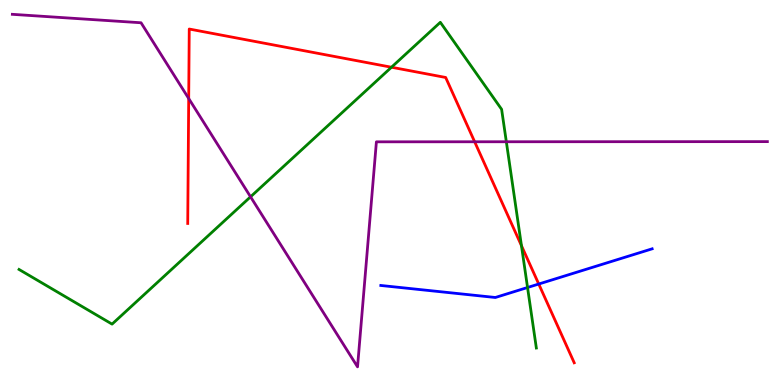[{'lines': ['blue', 'red'], 'intersections': [{'x': 6.95, 'y': 2.62}]}, {'lines': ['green', 'red'], 'intersections': [{'x': 5.05, 'y': 8.25}, {'x': 6.73, 'y': 3.62}]}, {'lines': ['purple', 'red'], 'intersections': [{'x': 2.43, 'y': 7.44}, {'x': 6.12, 'y': 6.32}]}, {'lines': ['blue', 'green'], 'intersections': [{'x': 6.81, 'y': 2.53}]}, {'lines': ['blue', 'purple'], 'intersections': []}, {'lines': ['green', 'purple'], 'intersections': [{'x': 3.23, 'y': 4.89}, {'x': 6.53, 'y': 6.32}]}]